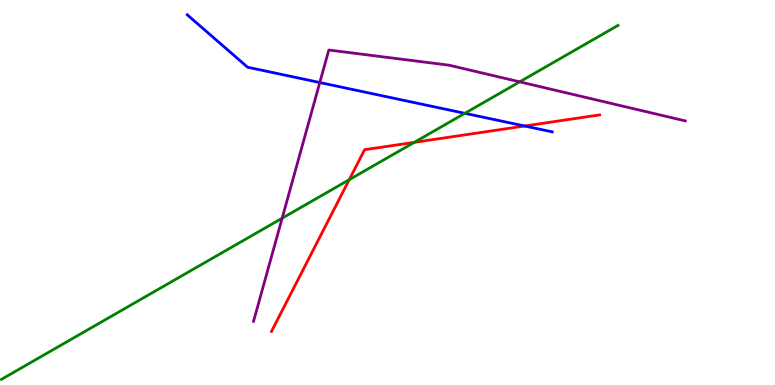[{'lines': ['blue', 'red'], 'intersections': [{'x': 6.77, 'y': 6.73}]}, {'lines': ['green', 'red'], 'intersections': [{'x': 4.51, 'y': 5.33}, {'x': 5.35, 'y': 6.3}]}, {'lines': ['purple', 'red'], 'intersections': []}, {'lines': ['blue', 'green'], 'intersections': [{'x': 6.0, 'y': 7.06}]}, {'lines': ['blue', 'purple'], 'intersections': [{'x': 4.13, 'y': 7.86}]}, {'lines': ['green', 'purple'], 'intersections': [{'x': 3.64, 'y': 4.33}, {'x': 6.71, 'y': 7.87}]}]